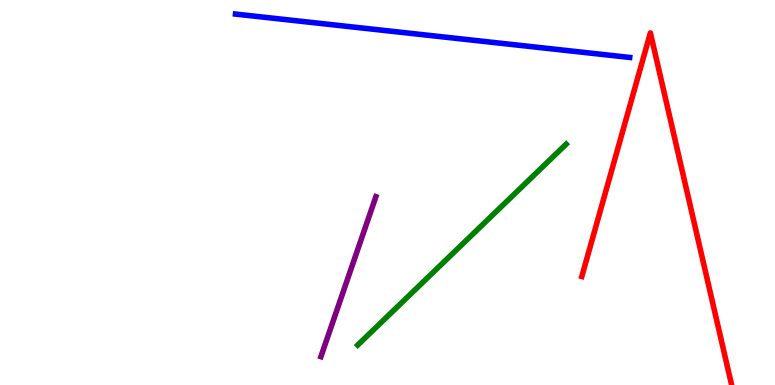[{'lines': ['blue', 'red'], 'intersections': []}, {'lines': ['green', 'red'], 'intersections': []}, {'lines': ['purple', 'red'], 'intersections': []}, {'lines': ['blue', 'green'], 'intersections': []}, {'lines': ['blue', 'purple'], 'intersections': []}, {'lines': ['green', 'purple'], 'intersections': []}]